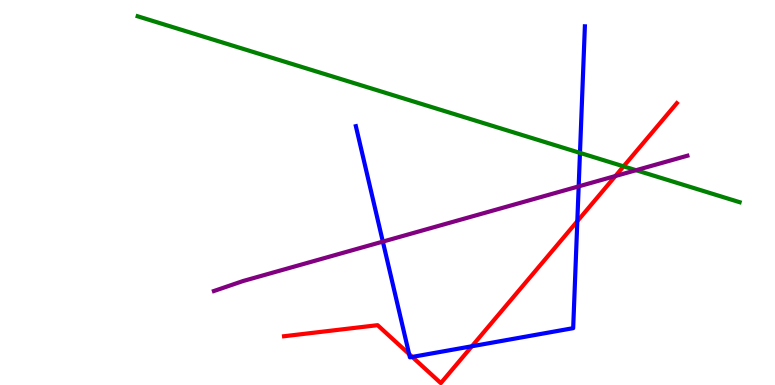[{'lines': ['blue', 'red'], 'intersections': [{'x': 5.28, 'y': 0.803}, {'x': 5.32, 'y': 0.729}, {'x': 6.09, 'y': 1.01}, {'x': 7.45, 'y': 4.25}]}, {'lines': ['green', 'red'], 'intersections': [{'x': 8.05, 'y': 5.68}]}, {'lines': ['purple', 'red'], 'intersections': [{'x': 7.94, 'y': 5.43}]}, {'lines': ['blue', 'green'], 'intersections': [{'x': 7.48, 'y': 6.03}]}, {'lines': ['blue', 'purple'], 'intersections': [{'x': 4.94, 'y': 3.72}, {'x': 7.47, 'y': 5.16}]}, {'lines': ['green', 'purple'], 'intersections': [{'x': 8.21, 'y': 5.58}]}]